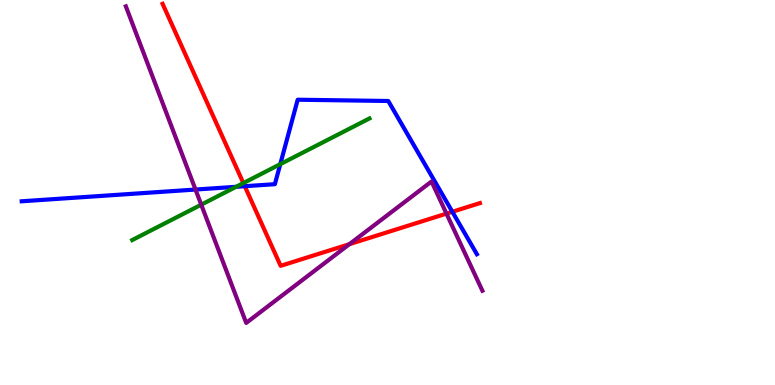[{'lines': ['blue', 'red'], 'intersections': [{'x': 3.16, 'y': 5.16}, {'x': 5.84, 'y': 4.5}]}, {'lines': ['green', 'red'], 'intersections': [{'x': 3.14, 'y': 5.24}]}, {'lines': ['purple', 'red'], 'intersections': [{'x': 4.51, 'y': 3.66}, {'x': 5.76, 'y': 4.45}]}, {'lines': ['blue', 'green'], 'intersections': [{'x': 3.05, 'y': 5.15}, {'x': 3.62, 'y': 5.74}]}, {'lines': ['blue', 'purple'], 'intersections': [{'x': 2.52, 'y': 5.08}]}, {'lines': ['green', 'purple'], 'intersections': [{'x': 2.6, 'y': 4.68}]}]